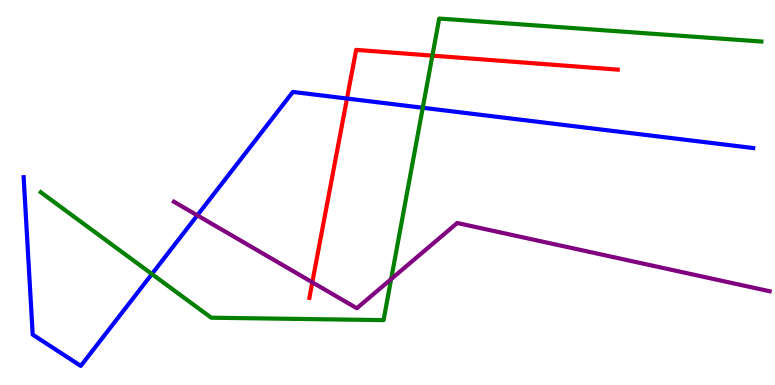[{'lines': ['blue', 'red'], 'intersections': [{'x': 4.48, 'y': 7.44}]}, {'lines': ['green', 'red'], 'intersections': [{'x': 5.58, 'y': 8.56}]}, {'lines': ['purple', 'red'], 'intersections': [{'x': 4.03, 'y': 2.67}]}, {'lines': ['blue', 'green'], 'intersections': [{'x': 1.96, 'y': 2.88}, {'x': 5.45, 'y': 7.2}]}, {'lines': ['blue', 'purple'], 'intersections': [{'x': 2.55, 'y': 4.41}]}, {'lines': ['green', 'purple'], 'intersections': [{'x': 5.05, 'y': 2.75}]}]